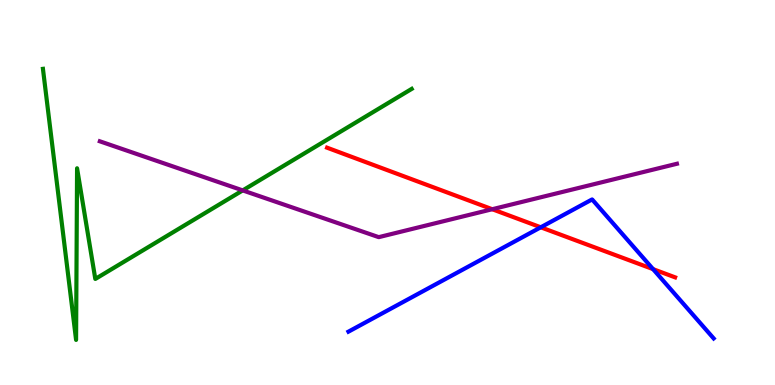[{'lines': ['blue', 'red'], 'intersections': [{'x': 6.98, 'y': 4.1}, {'x': 8.43, 'y': 3.01}]}, {'lines': ['green', 'red'], 'intersections': []}, {'lines': ['purple', 'red'], 'intersections': [{'x': 6.35, 'y': 4.57}]}, {'lines': ['blue', 'green'], 'intersections': []}, {'lines': ['blue', 'purple'], 'intersections': []}, {'lines': ['green', 'purple'], 'intersections': [{'x': 3.13, 'y': 5.05}]}]